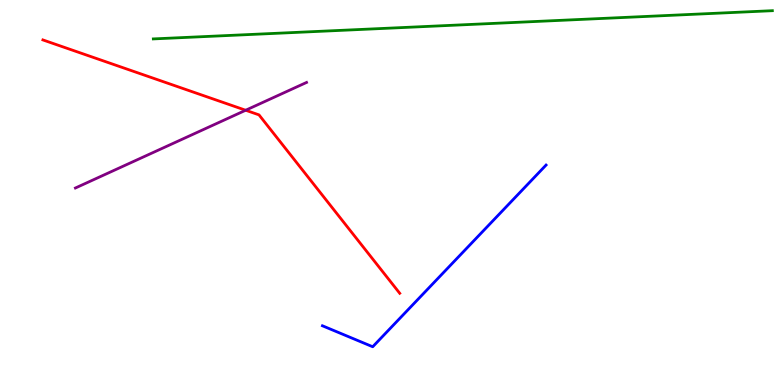[{'lines': ['blue', 'red'], 'intersections': []}, {'lines': ['green', 'red'], 'intersections': []}, {'lines': ['purple', 'red'], 'intersections': [{'x': 3.17, 'y': 7.14}]}, {'lines': ['blue', 'green'], 'intersections': []}, {'lines': ['blue', 'purple'], 'intersections': []}, {'lines': ['green', 'purple'], 'intersections': []}]